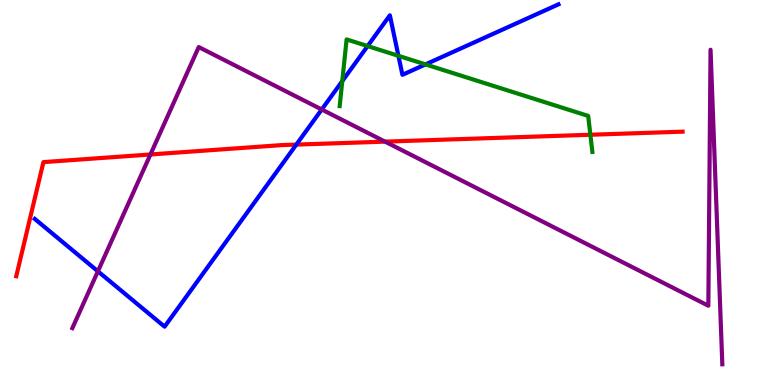[{'lines': ['blue', 'red'], 'intersections': [{'x': 3.82, 'y': 6.24}]}, {'lines': ['green', 'red'], 'intersections': [{'x': 7.62, 'y': 6.5}]}, {'lines': ['purple', 'red'], 'intersections': [{'x': 1.94, 'y': 5.99}, {'x': 4.97, 'y': 6.32}]}, {'lines': ['blue', 'green'], 'intersections': [{'x': 4.42, 'y': 7.89}, {'x': 4.74, 'y': 8.8}, {'x': 5.14, 'y': 8.55}, {'x': 5.49, 'y': 8.33}]}, {'lines': ['blue', 'purple'], 'intersections': [{'x': 1.26, 'y': 2.95}, {'x': 4.15, 'y': 7.16}]}, {'lines': ['green', 'purple'], 'intersections': []}]